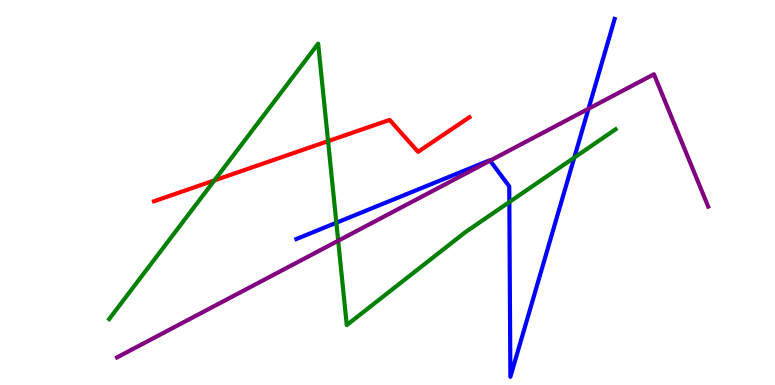[{'lines': ['blue', 'red'], 'intersections': []}, {'lines': ['green', 'red'], 'intersections': [{'x': 2.77, 'y': 5.31}, {'x': 4.23, 'y': 6.33}]}, {'lines': ['purple', 'red'], 'intersections': []}, {'lines': ['blue', 'green'], 'intersections': [{'x': 4.34, 'y': 4.21}, {'x': 6.57, 'y': 4.75}, {'x': 7.41, 'y': 5.91}]}, {'lines': ['blue', 'purple'], 'intersections': [{'x': 6.32, 'y': 5.83}, {'x': 7.59, 'y': 7.18}]}, {'lines': ['green', 'purple'], 'intersections': [{'x': 4.36, 'y': 3.75}]}]